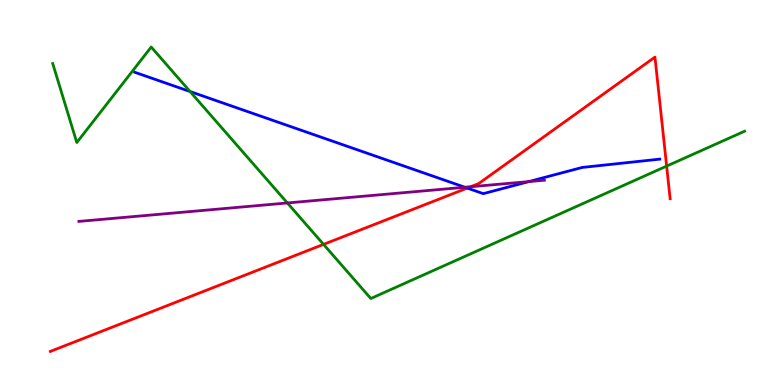[{'lines': ['blue', 'red'], 'intersections': [{'x': 6.03, 'y': 5.11}]}, {'lines': ['green', 'red'], 'intersections': [{'x': 4.17, 'y': 3.65}, {'x': 8.6, 'y': 5.69}]}, {'lines': ['purple', 'red'], 'intersections': [{'x': 6.07, 'y': 5.15}]}, {'lines': ['blue', 'green'], 'intersections': [{'x': 2.45, 'y': 7.62}]}, {'lines': ['blue', 'purple'], 'intersections': [{'x': 6.0, 'y': 5.14}, {'x': 6.82, 'y': 5.28}]}, {'lines': ['green', 'purple'], 'intersections': [{'x': 3.71, 'y': 4.73}]}]